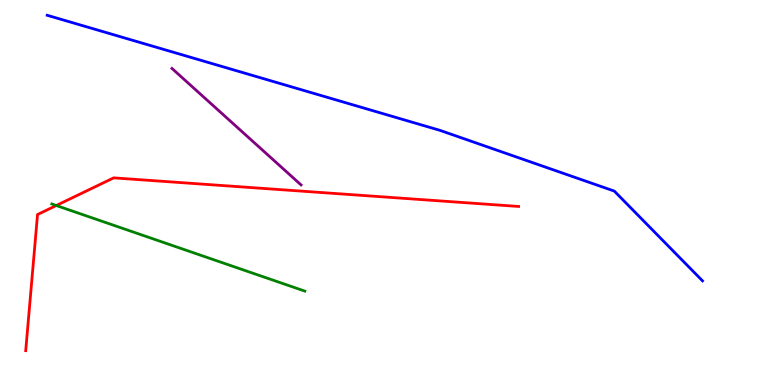[{'lines': ['blue', 'red'], 'intersections': []}, {'lines': ['green', 'red'], 'intersections': [{'x': 0.726, 'y': 4.66}]}, {'lines': ['purple', 'red'], 'intersections': []}, {'lines': ['blue', 'green'], 'intersections': []}, {'lines': ['blue', 'purple'], 'intersections': []}, {'lines': ['green', 'purple'], 'intersections': []}]